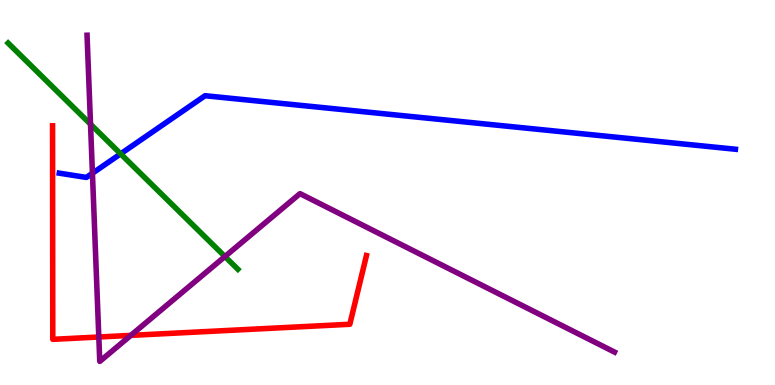[{'lines': ['blue', 'red'], 'intersections': []}, {'lines': ['green', 'red'], 'intersections': []}, {'lines': ['purple', 'red'], 'intersections': [{'x': 1.27, 'y': 1.25}, {'x': 1.69, 'y': 1.29}]}, {'lines': ['blue', 'green'], 'intersections': [{'x': 1.56, 'y': 6.0}]}, {'lines': ['blue', 'purple'], 'intersections': [{'x': 1.19, 'y': 5.5}]}, {'lines': ['green', 'purple'], 'intersections': [{'x': 1.17, 'y': 6.77}, {'x': 2.9, 'y': 3.34}]}]